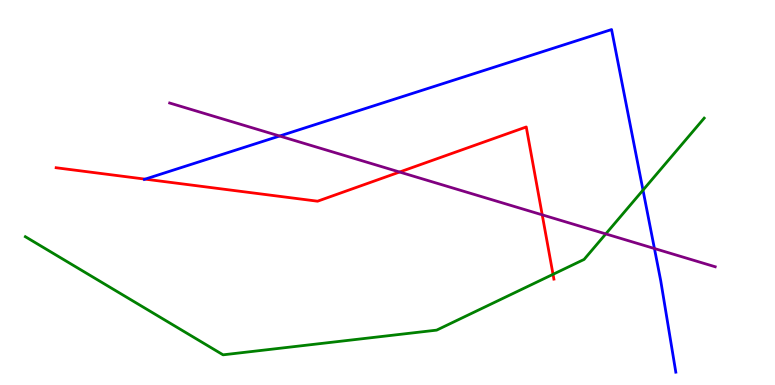[{'lines': ['blue', 'red'], 'intersections': [{'x': 1.87, 'y': 5.35}]}, {'lines': ['green', 'red'], 'intersections': [{'x': 7.14, 'y': 2.87}]}, {'lines': ['purple', 'red'], 'intersections': [{'x': 5.16, 'y': 5.53}, {'x': 7.0, 'y': 4.42}]}, {'lines': ['blue', 'green'], 'intersections': [{'x': 8.3, 'y': 5.06}]}, {'lines': ['blue', 'purple'], 'intersections': [{'x': 3.61, 'y': 6.47}, {'x': 8.44, 'y': 3.54}]}, {'lines': ['green', 'purple'], 'intersections': [{'x': 7.82, 'y': 3.92}]}]